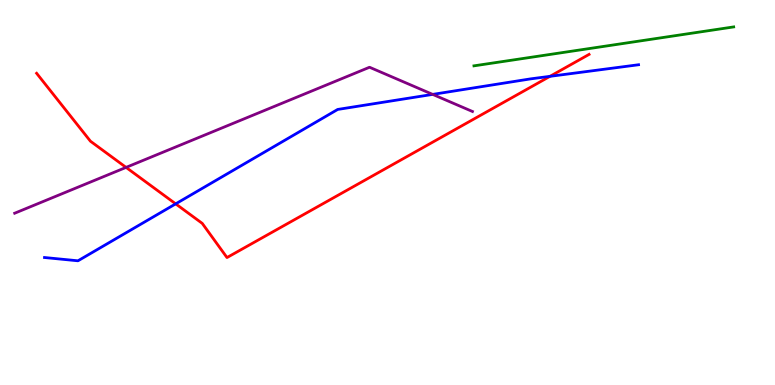[{'lines': ['blue', 'red'], 'intersections': [{'x': 2.27, 'y': 4.71}, {'x': 7.1, 'y': 8.02}]}, {'lines': ['green', 'red'], 'intersections': []}, {'lines': ['purple', 'red'], 'intersections': [{'x': 1.63, 'y': 5.65}]}, {'lines': ['blue', 'green'], 'intersections': []}, {'lines': ['blue', 'purple'], 'intersections': [{'x': 5.58, 'y': 7.55}]}, {'lines': ['green', 'purple'], 'intersections': []}]